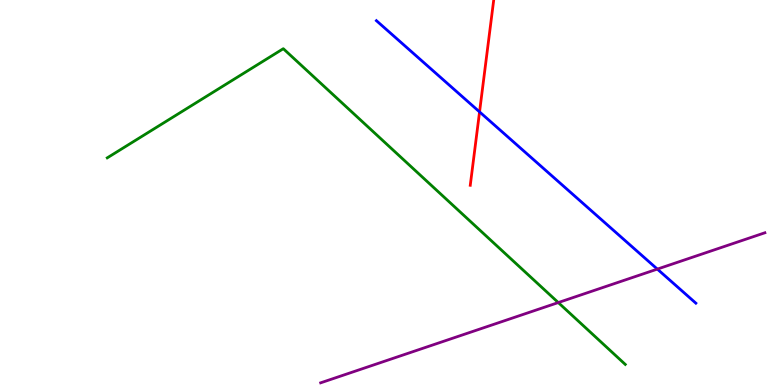[{'lines': ['blue', 'red'], 'intersections': [{'x': 6.19, 'y': 7.09}]}, {'lines': ['green', 'red'], 'intersections': []}, {'lines': ['purple', 'red'], 'intersections': []}, {'lines': ['blue', 'green'], 'intersections': []}, {'lines': ['blue', 'purple'], 'intersections': [{'x': 8.48, 'y': 3.01}]}, {'lines': ['green', 'purple'], 'intersections': [{'x': 7.2, 'y': 2.14}]}]